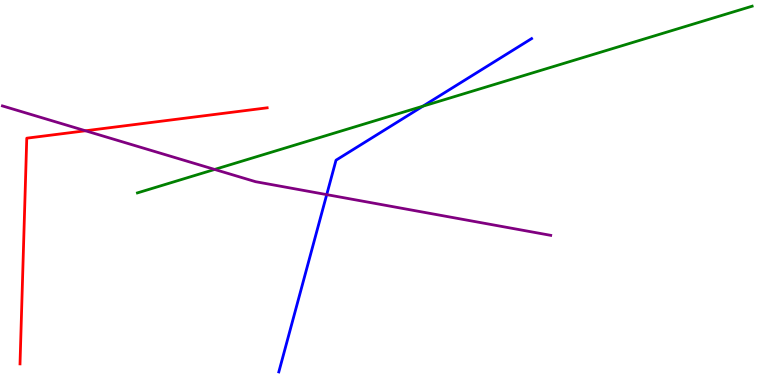[{'lines': ['blue', 'red'], 'intersections': []}, {'lines': ['green', 'red'], 'intersections': []}, {'lines': ['purple', 'red'], 'intersections': [{'x': 1.1, 'y': 6.6}]}, {'lines': ['blue', 'green'], 'intersections': [{'x': 5.46, 'y': 7.24}]}, {'lines': ['blue', 'purple'], 'intersections': [{'x': 4.22, 'y': 4.94}]}, {'lines': ['green', 'purple'], 'intersections': [{'x': 2.77, 'y': 5.6}]}]